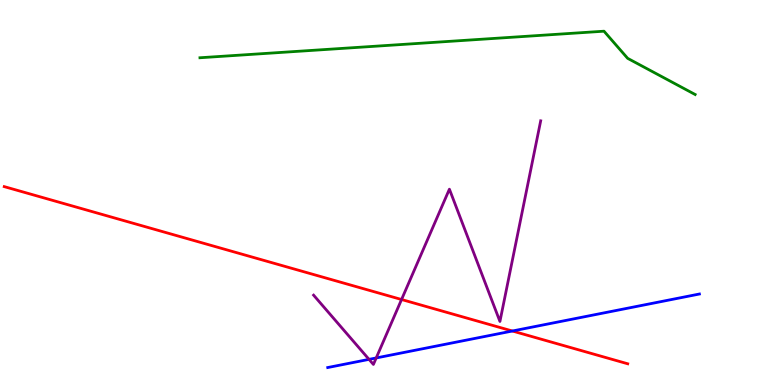[{'lines': ['blue', 'red'], 'intersections': [{'x': 6.61, 'y': 1.4}]}, {'lines': ['green', 'red'], 'intersections': []}, {'lines': ['purple', 'red'], 'intersections': [{'x': 5.18, 'y': 2.22}]}, {'lines': ['blue', 'green'], 'intersections': []}, {'lines': ['blue', 'purple'], 'intersections': [{'x': 4.76, 'y': 0.666}, {'x': 4.85, 'y': 0.703}]}, {'lines': ['green', 'purple'], 'intersections': []}]